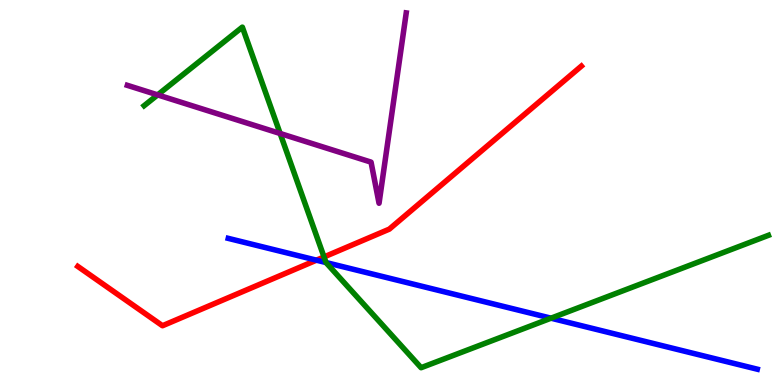[{'lines': ['blue', 'red'], 'intersections': [{'x': 4.08, 'y': 3.24}]}, {'lines': ['green', 'red'], 'intersections': [{'x': 4.18, 'y': 3.33}]}, {'lines': ['purple', 'red'], 'intersections': []}, {'lines': ['blue', 'green'], 'intersections': [{'x': 4.21, 'y': 3.18}, {'x': 7.11, 'y': 1.74}]}, {'lines': ['blue', 'purple'], 'intersections': []}, {'lines': ['green', 'purple'], 'intersections': [{'x': 2.03, 'y': 7.54}, {'x': 3.61, 'y': 6.53}]}]